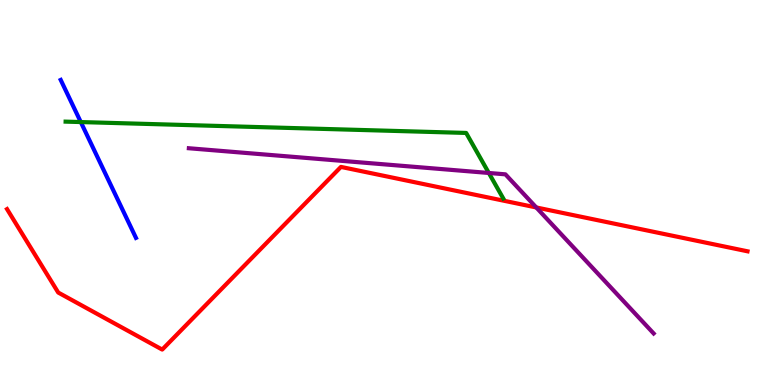[{'lines': ['blue', 'red'], 'intersections': []}, {'lines': ['green', 'red'], 'intersections': []}, {'lines': ['purple', 'red'], 'intersections': [{'x': 6.92, 'y': 4.61}]}, {'lines': ['blue', 'green'], 'intersections': [{'x': 1.04, 'y': 6.83}]}, {'lines': ['blue', 'purple'], 'intersections': []}, {'lines': ['green', 'purple'], 'intersections': [{'x': 6.31, 'y': 5.51}]}]